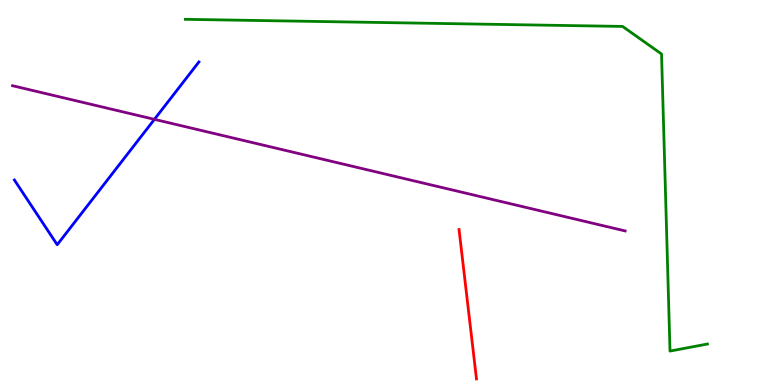[{'lines': ['blue', 'red'], 'intersections': []}, {'lines': ['green', 'red'], 'intersections': []}, {'lines': ['purple', 'red'], 'intersections': []}, {'lines': ['blue', 'green'], 'intersections': []}, {'lines': ['blue', 'purple'], 'intersections': [{'x': 1.99, 'y': 6.9}]}, {'lines': ['green', 'purple'], 'intersections': []}]